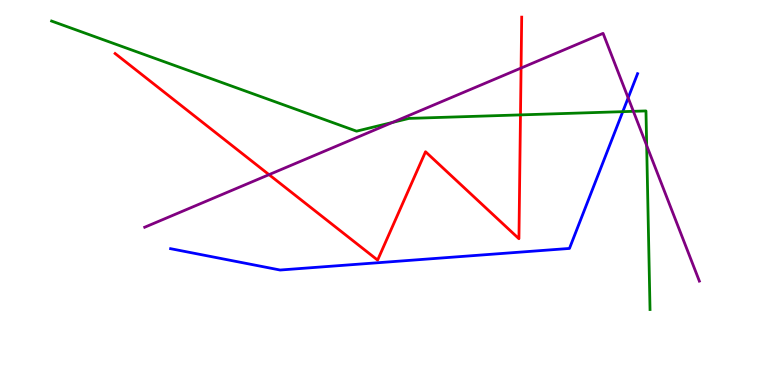[{'lines': ['blue', 'red'], 'intersections': []}, {'lines': ['green', 'red'], 'intersections': [{'x': 6.72, 'y': 7.02}]}, {'lines': ['purple', 'red'], 'intersections': [{'x': 3.47, 'y': 5.46}, {'x': 6.72, 'y': 8.23}]}, {'lines': ['blue', 'green'], 'intersections': [{'x': 8.04, 'y': 7.1}]}, {'lines': ['blue', 'purple'], 'intersections': [{'x': 8.11, 'y': 7.46}]}, {'lines': ['green', 'purple'], 'intersections': [{'x': 5.07, 'y': 6.82}, {'x': 8.17, 'y': 7.11}, {'x': 8.34, 'y': 6.22}]}]